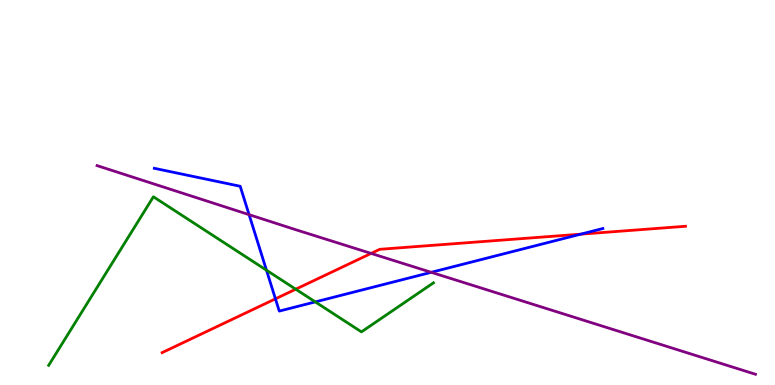[{'lines': ['blue', 'red'], 'intersections': [{'x': 3.55, 'y': 2.24}, {'x': 7.49, 'y': 3.92}]}, {'lines': ['green', 'red'], 'intersections': [{'x': 3.82, 'y': 2.49}]}, {'lines': ['purple', 'red'], 'intersections': [{'x': 4.79, 'y': 3.42}]}, {'lines': ['blue', 'green'], 'intersections': [{'x': 3.44, 'y': 2.98}, {'x': 4.07, 'y': 2.16}]}, {'lines': ['blue', 'purple'], 'intersections': [{'x': 3.21, 'y': 4.42}, {'x': 5.56, 'y': 2.93}]}, {'lines': ['green', 'purple'], 'intersections': []}]